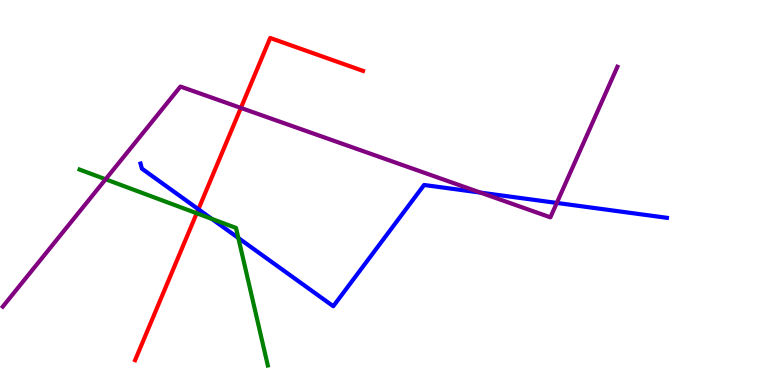[{'lines': ['blue', 'red'], 'intersections': [{'x': 2.56, 'y': 4.56}]}, {'lines': ['green', 'red'], 'intersections': [{'x': 2.54, 'y': 4.46}]}, {'lines': ['purple', 'red'], 'intersections': [{'x': 3.11, 'y': 7.2}]}, {'lines': ['blue', 'green'], 'intersections': [{'x': 2.73, 'y': 4.31}, {'x': 3.08, 'y': 3.82}]}, {'lines': ['blue', 'purple'], 'intersections': [{'x': 6.2, 'y': 5.0}, {'x': 7.18, 'y': 4.73}]}, {'lines': ['green', 'purple'], 'intersections': [{'x': 1.36, 'y': 5.34}]}]